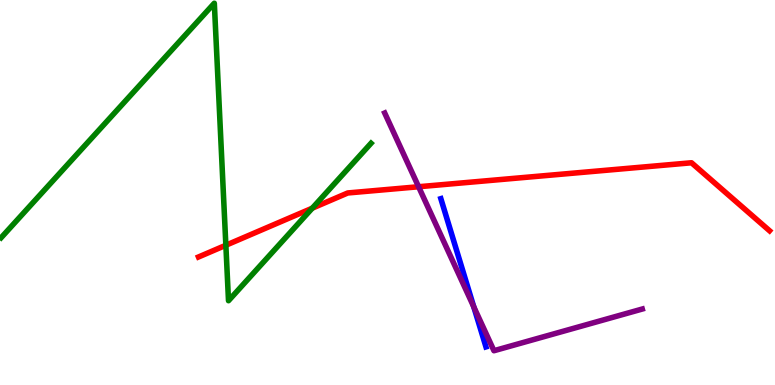[{'lines': ['blue', 'red'], 'intersections': []}, {'lines': ['green', 'red'], 'intersections': [{'x': 2.91, 'y': 3.63}, {'x': 4.03, 'y': 4.59}]}, {'lines': ['purple', 'red'], 'intersections': [{'x': 5.4, 'y': 5.15}]}, {'lines': ['blue', 'green'], 'intersections': []}, {'lines': ['blue', 'purple'], 'intersections': [{'x': 6.11, 'y': 2.03}]}, {'lines': ['green', 'purple'], 'intersections': []}]